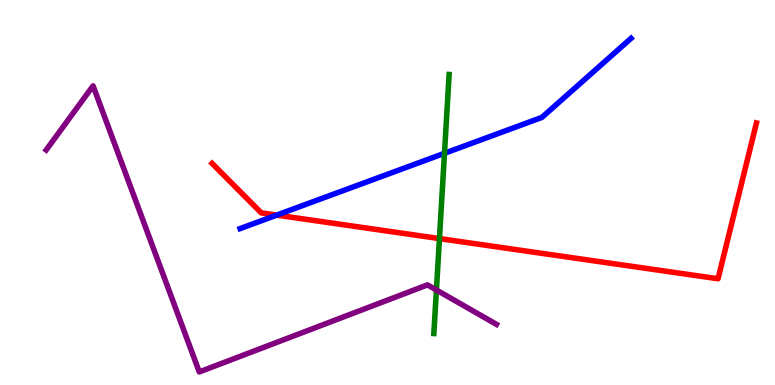[{'lines': ['blue', 'red'], 'intersections': [{'x': 3.57, 'y': 4.41}]}, {'lines': ['green', 'red'], 'intersections': [{'x': 5.67, 'y': 3.8}]}, {'lines': ['purple', 'red'], 'intersections': []}, {'lines': ['blue', 'green'], 'intersections': [{'x': 5.74, 'y': 6.02}]}, {'lines': ['blue', 'purple'], 'intersections': []}, {'lines': ['green', 'purple'], 'intersections': [{'x': 5.63, 'y': 2.47}]}]